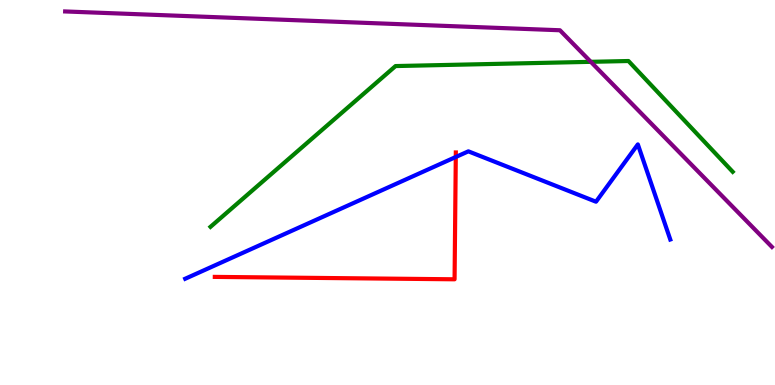[{'lines': ['blue', 'red'], 'intersections': [{'x': 5.88, 'y': 5.92}]}, {'lines': ['green', 'red'], 'intersections': []}, {'lines': ['purple', 'red'], 'intersections': []}, {'lines': ['blue', 'green'], 'intersections': []}, {'lines': ['blue', 'purple'], 'intersections': []}, {'lines': ['green', 'purple'], 'intersections': [{'x': 7.62, 'y': 8.39}]}]